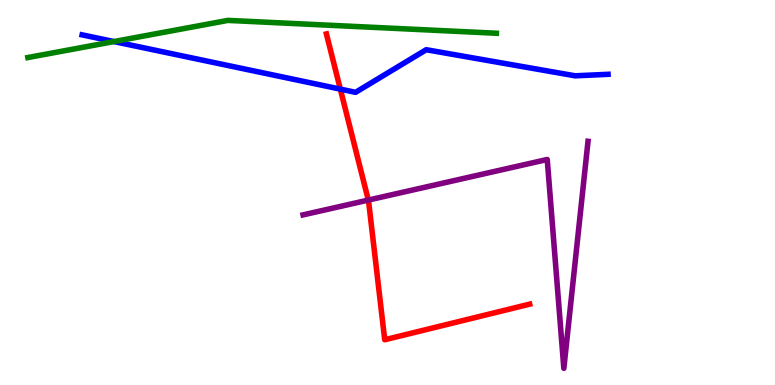[{'lines': ['blue', 'red'], 'intersections': [{'x': 4.39, 'y': 7.69}]}, {'lines': ['green', 'red'], 'intersections': []}, {'lines': ['purple', 'red'], 'intersections': [{'x': 4.75, 'y': 4.8}]}, {'lines': ['blue', 'green'], 'intersections': [{'x': 1.47, 'y': 8.92}]}, {'lines': ['blue', 'purple'], 'intersections': []}, {'lines': ['green', 'purple'], 'intersections': []}]